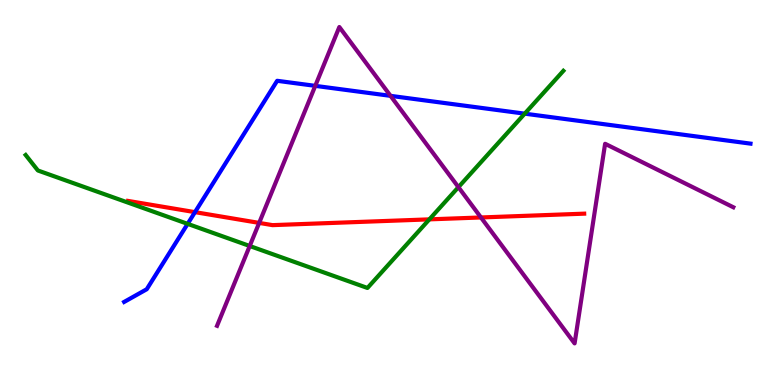[{'lines': ['blue', 'red'], 'intersections': [{'x': 2.52, 'y': 4.49}]}, {'lines': ['green', 'red'], 'intersections': [{'x': 5.54, 'y': 4.3}]}, {'lines': ['purple', 'red'], 'intersections': [{'x': 3.34, 'y': 4.21}, {'x': 6.21, 'y': 4.35}]}, {'lines': ['blue', 'green'], 'intersections': [{'x': 2.42, 'y': 4.19}, {'x': 6.77, 'y': 7.05}]}, {'lines': ['blue', 'purple'], 'intersections': [{'x': 4.07, 'y': 7.77}, {'x': 5.04, 'y': 7.51}]}, {'lines': ['green', 'purple'], 'intersections': [{'x': 3.22, 'y': 3.61}, {'x': 5.92, 'y': 5.14}]}]